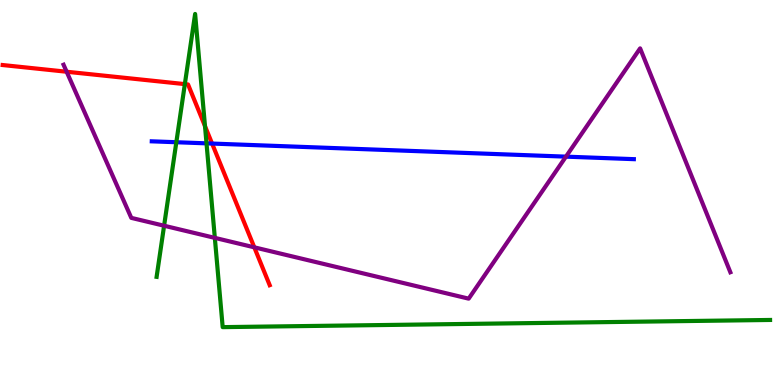[{'lines': ['blue', 'red'], 'intersections': [{'x': 2.74, 'y': 6.27}]}, {'lines': ['green', 'red'], 'intersections': [{'x': 2.39, 'y': 7.82}, {'x': 2.65, 'y': 6.72}]}, {'lines': ['purple', 'red'], 'intersections': [{'x': 0.86, 'y': 8.14}, {'x': 3.28, 'y': 3.58}]}, {'lines': ['blue', 'green'], 'intersections': [{'x': 2.28, 'y': 6.31}, {'x': 2.66, 'y': 6.28}]}, {'lines': ['blue', 'purple'], 'intersections': [{'x': 7.3, 'y': 5.93}]}, {'lines': ['green', 'purple'], 'intersections': [{'x': 2.12, 'y': 4.14}, {'x': 2.77, 'y': 3.82}]}]